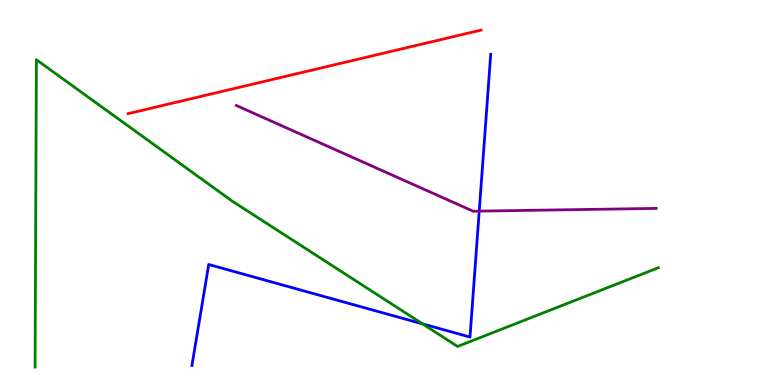[{'lines': ['blue', 'red'], 'intersections': []}, {'lines': ['green', 'red'], 'intersections': []}, {'lines': ['purple', 'red'], 'intersections': []}, {'lines': ['blue', 'green'], 'intersections': [{'x': 5.45, 'y': 1.59}]}, {'lines': ['blue', 'purple'], 'intersections': [{'x': 6.18, 'y': 4.52}]}, {'lines': ['green', 'purple'], 'intersections': []}]